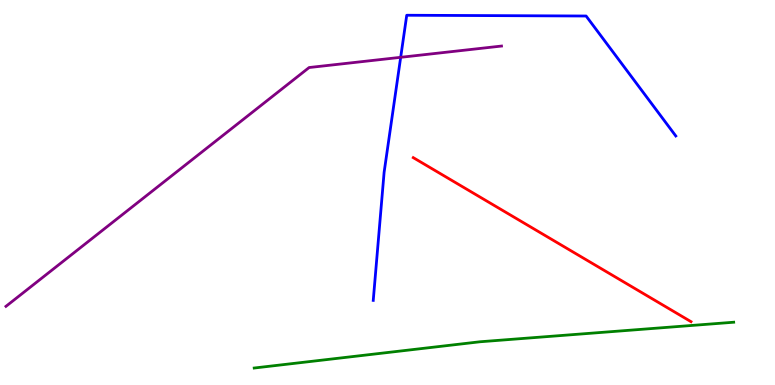[{'lines': ['blue', 'red'], 'intersections': []}, {'lines': ['green', 'red'], 'intersections': []}, {'lines': ['purple', 'red'], 'intersections': []}, {'lines': ['blue', 'green'], 'intersections': []}, {'lines': ['blue', 'purple'], 'intersections': [{'x': 5.17, 'y': 8.51}]}, {'lines': ['green', 'purple'], 'intersections': []}]